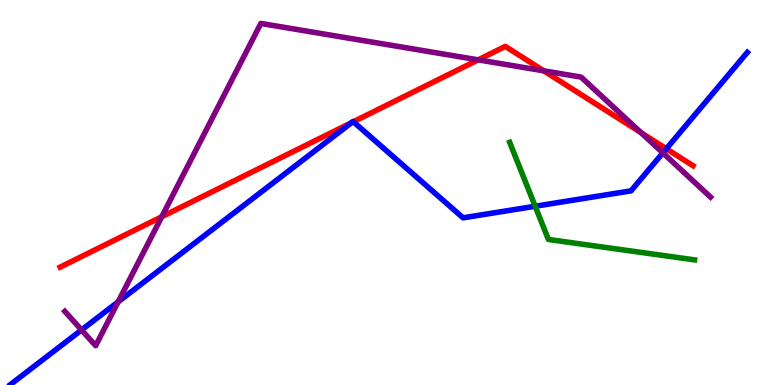[{'lines': ['blue', 'red'], 'intersections': [{'x': 4.54, 'y': 6.82}, {'x': 4.56, 'y': 6.84}, {'x': 8.6, 'y': 6.14}]}, {'lines': ['green', 'red'], 'intersections': []}, {'lines': ['purple', 'red'], 'intersections': [{'x': 2.09, 'y': 4.37}, {'x': 6.17, 'y': 8.45}, {'x': 7.02, 'y': 8.16}, {'x': 8.27, 'y': 6.55}]}, {'lines': ['blue', 'green'], 'intersections': [{'x': 6.91, 'y': 4.64}]}, {'lines': ['blue', 'purple'], 'intersections': [{'x': 1.05, 'y': 1.43}, {'x': 1.52, 'y': 2.16}, {'x': 8.55, 'y': 6.03}]}, {'lines': ['green', 'purple'], 'intersections': []}]